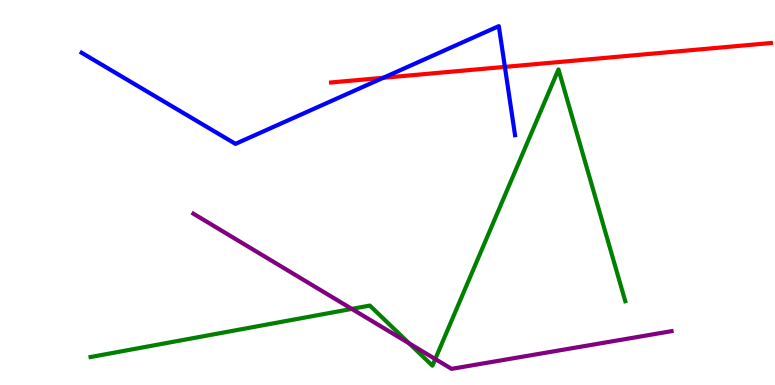[{'lines': ['blue', 'red'], 'intersections': [{'x': 4.95, 'y': 7.98}, {'x': 6.51, 'y': 8.26}]}, {'lines': ['green', 'red'], 'intersections': []}, {'lines': ['purple', 'red'], 'intersections': []}, {'lines': ['blue', 'green'], 'intersections': []}, {'lines': ['blue', 'purple'], 'intersections': []}, {'lines': ['green', 'purple'], 'intersections': [{'x': 4.54, 'y': 1.98}, {'x': 5.28, 'y': 1.08}, {'x': 5.62, 'y': 0.674}]}]